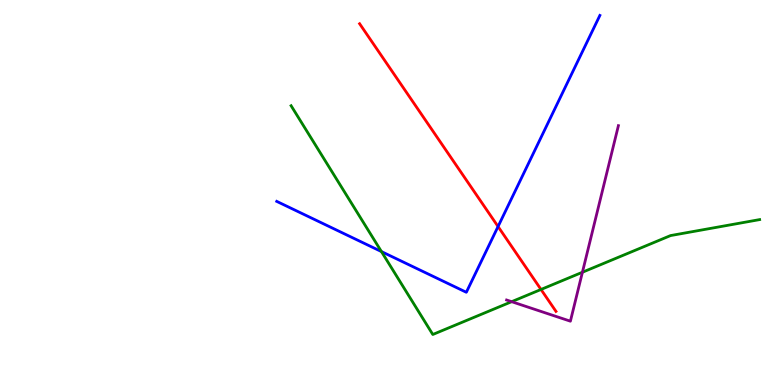[{'lines': ['blue', 'red'], 'intersections': [{'x': 6.43, 'y': 4.12}]}, {'lines': ['green', 'red'], 'intersections': [{'x': 6.98, 'y': 2.48}]}, {'lines': ['purple', 'red'], 'intersections': []}, {'lines': ['blue', 'green'], 'intersections': [{'x': 4.92, 'y': 3.47}]}, {'lines': ['blue', 'purple'], 'intersections': []}, {'lines': ['green', 'purple'], 'intersections': [{'x': 6.6, 'y': 2.16}, {'x': 7.52, 'y': 2.93}]}]